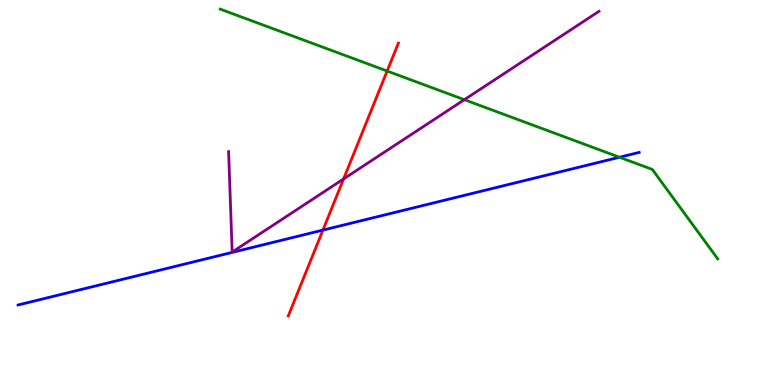[{'lines': ['blue', 'red'], 'intersections': [{'x': 4.17, 'y': 4.02}]}, {'lines': ['green', 'red'], 'intersections': [{'x': 5.0, 'y': 8.15}]}, {'lines': ['purple', 'red'], 'intersections': [{'x': 4.43, 'y': 5.35}]}, {'lines': ['blue', 'green'], 'intersections': [{'x': 7.99, 'y': 5.92}]}, {'lines': ['blue', 'purple'], 'intersections': []}, {'lines': ['green', 'purple'], 'intersections': [{'x': 5.99, 'y': 7.41}]}]